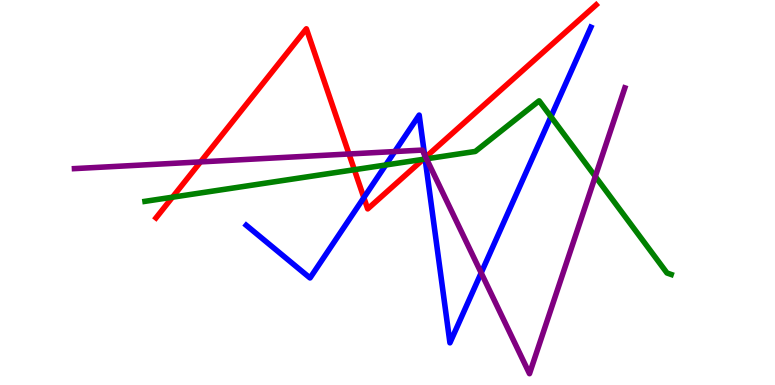[{'lines': ['blue', 'red'], 'intersections': [{'x': 4.69, 'y': 4.87}, {'x': 5.48, 'y': 5.9}]}, {'lines': ['green', 'red'], 'intersections': [{'x': 2.23, 'y': 4.88}, {'x': 4.57, 'y': 5.59}, {'x': 5.46, 'y': 5.86}]}, {'lines': ['purple', 'red'], 'intersections': [{'x': 2.59, 'y': 5.79}, {'x': 4.5, 'y': 6.0}, {'x': 5.49, 'y': 5.92}]}, {'lines': ['blue', 'green'], 'intersections': [{'x': 4.98, 'y': 5.71}, {'x': 5.49, 'y': 5.87}, {'x': 7.11, 'y': 6.97}]}, {'lines': ['blue', 'purple'], 'intersections': [{'x': 5.09, 'y': 6.06}, {'x': 5.48, 'y': 5.98}, {'x': 6.21, 'y': 2.91}]}, {'lines': ['green', 'purple'], 'intersections': [{'x': 5.5, 'y': 5.87}, {'x': 7.68, 'y': 5.42}]}]